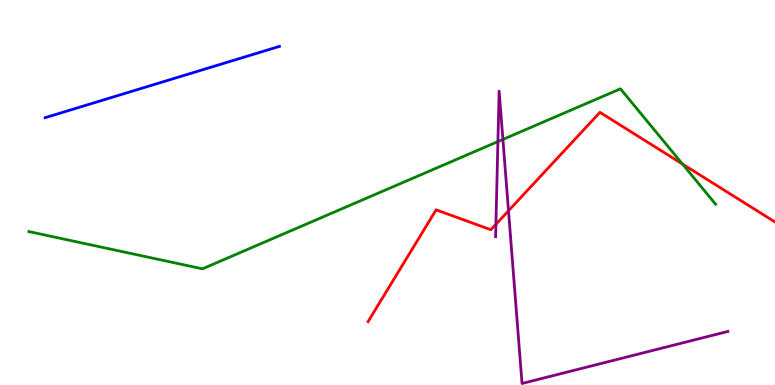[{'lines': ['blue', 'red'], 'intersections': []}, {'lines': ['green', 'red'], 'intersections': [{'x': 8.81, 'y': 5.74}]}, {'lines': ['purple', 'red'], 'intersections': [{'x': 6.4, 'y': 4.17}, {'x': 6.56, 'y': 4.53}]}, {'lines': ['blue', 'green'], 'intersections': []}, {'lines': ['blue', 'purple'], 'intersections': []}, {'lines': ['green', 'purple'], 'intersections': [{'x': 6.42, 'y': 6.32}, {'x': 6.49, 'y': 6.38}]}]